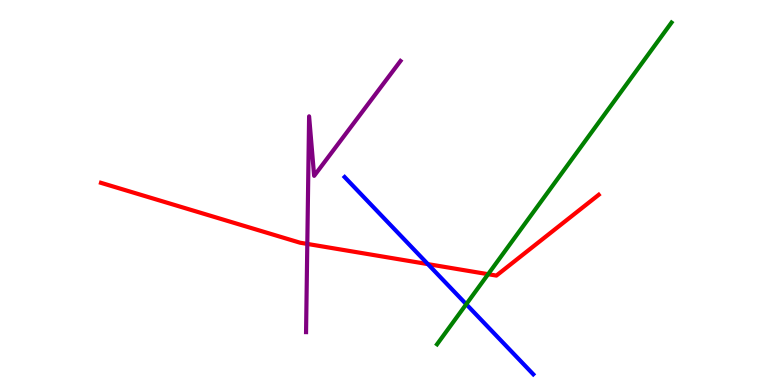[{'lines': ['blue', 'red'], 'intersections': [{'x': 5.52, 'y': 3.14}]}, {'lines': ['green', 'red'], 'intersections': [{'x': 6.3, 'y': 2.88}]}, {'lines': ['purple', 'red'], 'intersections': [{'x': 3.97, 'y': 3.66}]}, {'lines': ['blue', 'green'], 'intersections': [{'x': 6.02, 'y': 2.1}]}, {'lines': ['blue', 'purple'], 'intersections': []}, {'lines': ['green', 'purple'], 'intersections': []}]